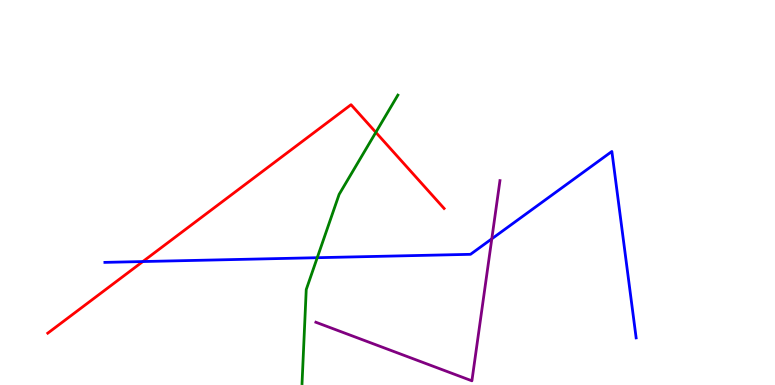[{'lines': ['blue', 'red'], 'intersections': [{'x': 1.84, 'y': 3.21}]}, {'lines': ['green', 'red'], 'intersections': [{'x': 4.85, 'y': 6.56}]}, {'lines': ['purple', 'red'], 'intersections': []}, {'lines': ['blue', 'green'], 'intersections': [{'x': 4.09, 'y': 3.31}]}, {'lines': ['blue', 'purple'], 'intersections': [{'x': 6.35, 'y': 3.8}]}, {'lines': ['green', 'purple'], 'intersections': []}]